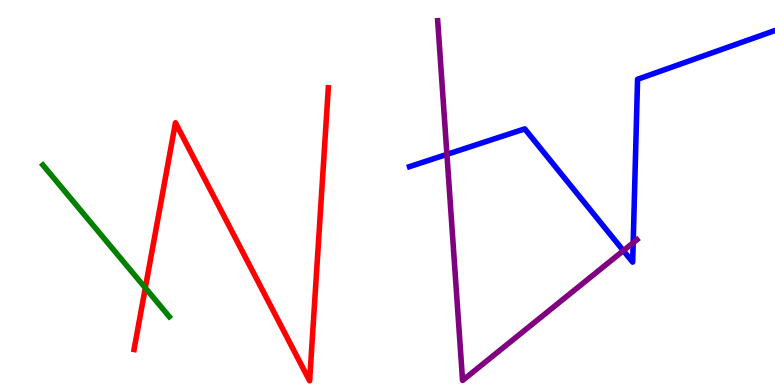[{'lines': ['blue', 'red'], 'intersections': []}, {'lines': ['green', 'red'], 'intersections': [{'x': 1.87, 'y': 2.52}]}, {'lines': ['purple', 'red'], 'intersections': []}, {'lines': ['blue', 'green'], 'intersections': []}, {'lines': ['blue', 'purple'], 'intersections': [{'x': 5.77, 'y': 5.99}, {'x': 8.04, 'y': 3.49}, {'x': 8.17, 'y': 3.69}]}, {'lines': ['green', 'purple'], 'intersections': []}]